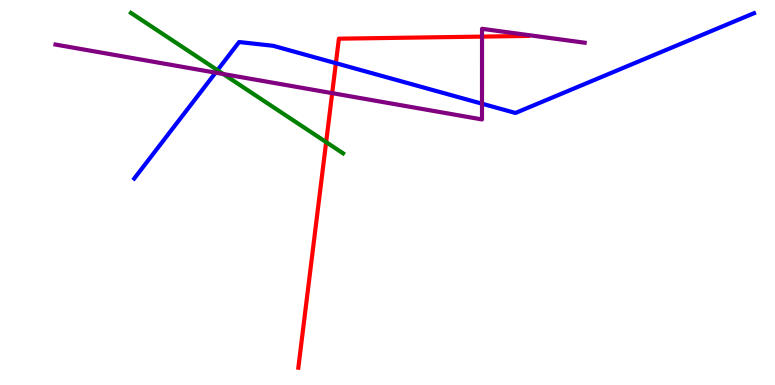[{'lines': ['blue', 'red'], 'intersections': [{'x': 4.33, 'y': 8.36}]}, {'lines': ['green', 'red'], 'intersections': [{'x': 4.21, 'y': 6.31}]}, {'lines': ['purple', 'red'], 'intersections': [{'x': 4.29, 'y': 7.58}, {'x': 6.22, 'y': 9.05}]}, {'lines': ['blue', 'green'], 'intersections': [{'x': 2.81, 'y': 8.18}]}, {'lines': ['blue', 'purple'], 'intersections': [{'x': 2.78, 'y': 8.11}, {'x': 6.22, 'y': 7.31}]}, {'lines': ['green', 'purple'], 'intersections': [{'x': 2.88, 'y': 8.08}]}]